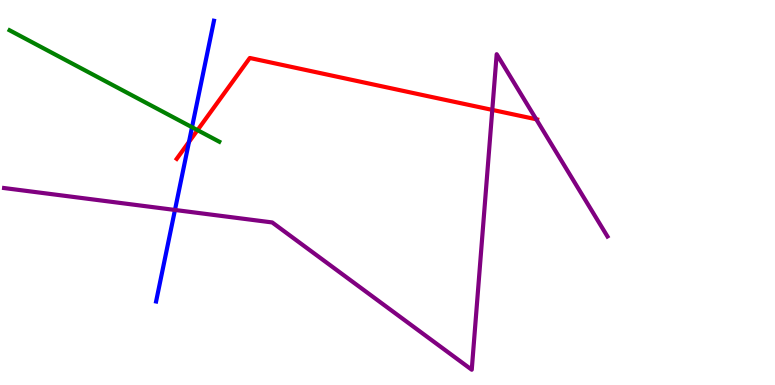[{'lines': ['blue', 'red'], 'intersections': [{'x': 2.44, 'y': 6.31}]}, {'lines': ['green', 'red'], 'intersections': [{'x': 2.55, 'y': 6.62}]}, {'lines': ['purple', 'red'], 'intersections': [{'x': 6.35, 'y': 7.15}, {'x': 6.92, 'y': 6.9}]}, {'lines': ['blue', 'green'], 'intersections': [{'x': 2.48, 'y': 6.7}]}, {'lines': ['blue', 'purple'], 'intersections': [{'x': 2.26, 'y': 4.55}]}, {'lines': ['green', 'purple'], 'intersections': []}]